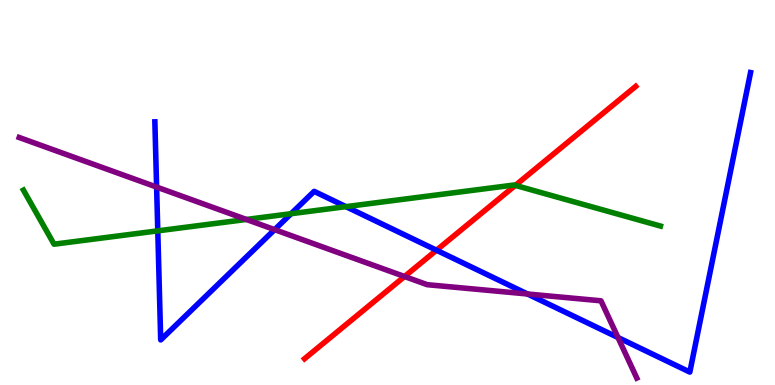[{'lines': ['blue', 'red'], 'intersections': [{'x': 5.63, 'y': 3.5}]}, {'lines': ['green', 'red'], 'intersections': [{'x': 6.65, 'y': 5.18}]}, {'lines': ['purple', 'red'], 'intersections': [{'x': 5.22, 'y': 2.82}]}, {'lines': ['blue', 'green'], 'intersections': [{'x': 2.04, 'y': 4.0}, {'x': 3.76, 'y': 4.45}, {'x': 4.46, 'y': 4.63}]}, {'lines': ['blue', 'purple'], 'intersections': [{'x': 2.02, 'y': 5.14}, {'x': 3.54, 'y': 4.04}, {'x': 6.81, 'y': 2.36}, {'x': 7.97, 'y': 1.23}]}, {'lines': ['green', 'purple'], 'intersections': [{'x': 3.18, 'y': 4.3}]}]